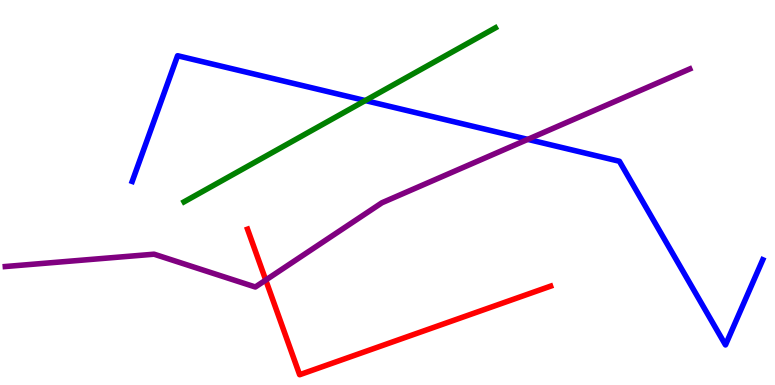[{'lines': ['blue', 'red'], 'intersections': []}, {'lines': ['green', 'red'], 'intersections': []}, {'lines': ['purple', 'red'], 'intersections': [{'x': 3.43, 'y': 2.73}]}, {'lines': ['blue', 'green'], 'intersections': [{'x': 4.71, 'y': 7.39}]}, {'lines': ['blue', 'purple'], 'intersections': [{'x': 6.81, 'y': 6.38}]}, {'lines': ['green', 'purple'], 'intersections': []}]